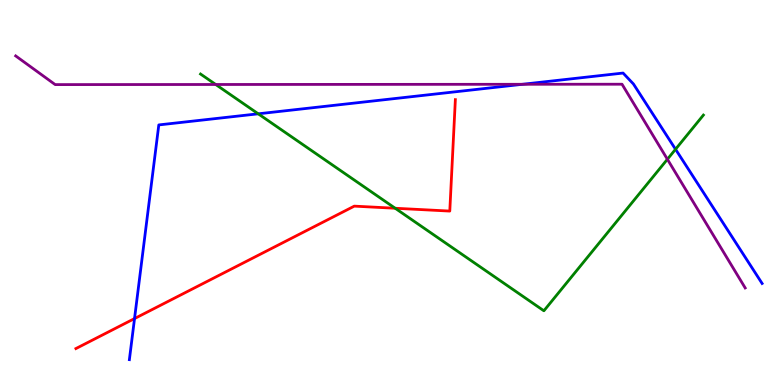[{'lines': ['blue', 'red'], 'intersections': [{'x': 1.74, 'y': 1.73}]}, {'lines': ['green', 'red'], 'intersections': [{'x': 5.1, 'y': 4.59}]}, {'lines': ['purple', 'red'], 'intersections': []}, {'lines': ['blue', 'green'], 'intersections': [{'x': 3.33, 'y': 7.04}, {'x': 8.72, 'y': 6.12}]}, {'lines': ['blue', 'purple'], 'intersections': [{'x': 6.74, 'y': 7.81}]}, {'lines': ['green', 'purple'], 'intersections': [{'x': 2.78, 'y': 7.81}, {'x': 8.61, 'y': 5.86}]}]